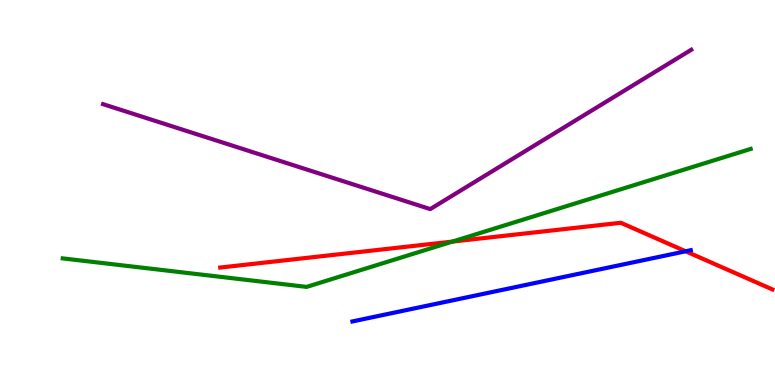[{'lines': ['blue', 'red'], 'intersections': [{'x': 8.85, 'y': 3.47}]}, {'lines': ['green', 'red'], 'intersections': [{'x': 5.84, 'y': 3.73}]}, {'lines': ['purple', 'red'], 'intersections': []}, {'lines': ['blue', 'green'], 'intersections': []}, {'lines': ['blue', 'purple'], 'intersections': []}, {'lines': ['green', 'purple'], 'intersections': []}]